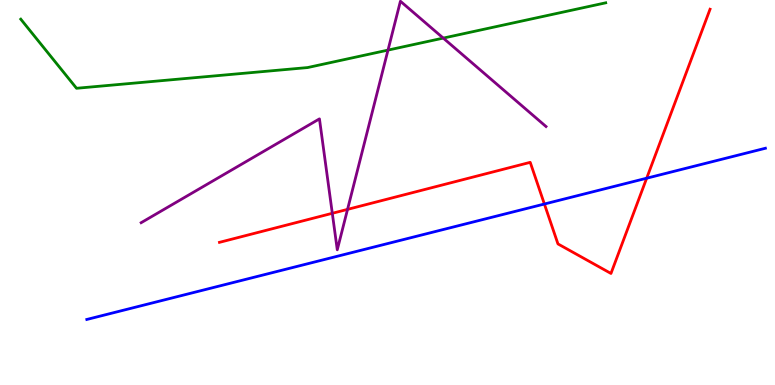[{'lines': ['blue', 'red'], 'intersections': [{'x': 7.02, 'y': 4.7}, {'x': 8.34, 'y': 5.37}]}, {'lines': ['green', 'red'], 'intersections': []}, {'lines': ['purple', 'red'], 'intersections': [{'x': 4.29, 'y': 4.46}, {'x': 4.48, 'y': 4.56}]}, {'lines': ['blue', 'green'], 'intersections': []}, {'lines': ['blue', 'purple'], 'intersections': []}, {'lines': ['green', 'purple'], 'intersections': [{'x': 5.01, 'y': 8.7}, {'x': 5.72, 'y': 9.01}]}]